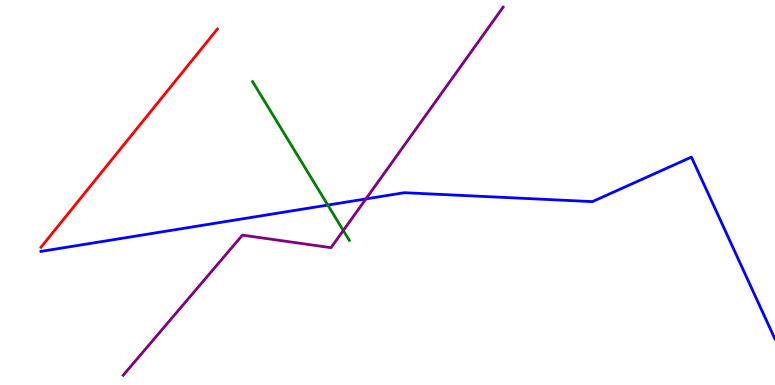[{'lines': ['blue', 'red'], 'intersections': []}, {'lines': ['green', 'red'], 'intersections': []}, {'lines': ['purple', 'red'], 'intersections': []}, {'lines': ['blue', 'green'], 'intersections': [{'x': 4.23, 'y': 4.67}]}, {'lines': ['blue', 'purple'], 'intersections': [{'x': 4.72, 'y': 4.83}]}, {'lines': ['green', 'purple'], 'intersections': [{'x': 4.43, 'y': 4.01}]}]